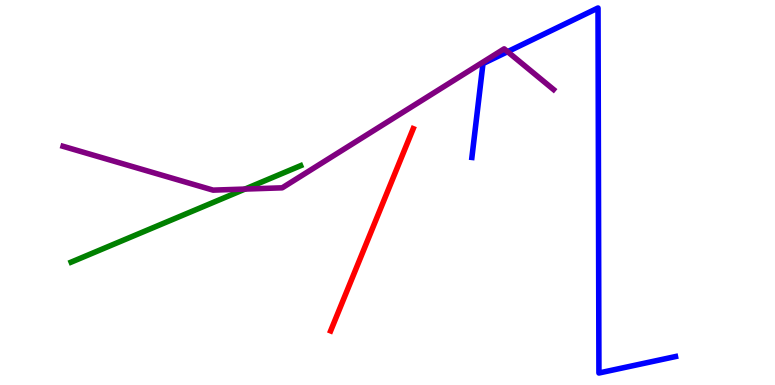[{'lines': ['blue', 'red'], 'intersections': []}, {'lines': ['green', 'red'], 'intersections': []}, {'lines': ['purple', 'red'], 'intersections': []}, {'lines': ['blue', 'green'], 'intersections': []}, {'lines': ['blue', 'purple'], 'intersections': [{'x': 6.55, 'y': 8.66}]}, {'lines': ['green', 'purple'], 'intersections': [{'x': 3.16, 'y': 5.09}]}]